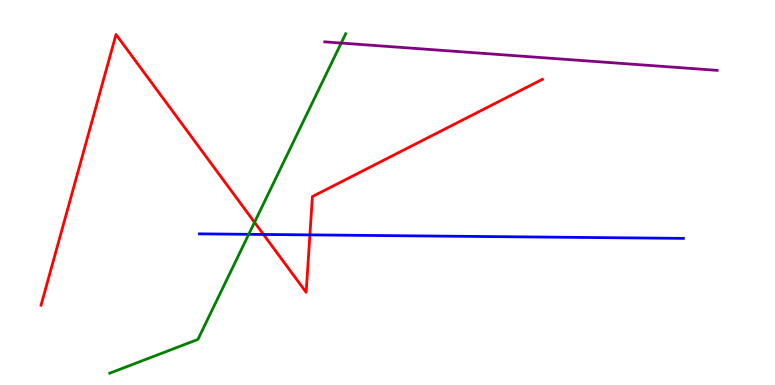[{'lines': ['blue', 'red'], 'intersections': [{'x': 3.4, 'y': 3.91}, {'x': 4.0, 'y': 3.9}]}, {'lines': ['green', 'red'], 'intersections': [{'x': 3.28, 'y': 4.23}]}, {'lines': ['purple', 'red'], 'intersections': []}, {'lines': ['blue', 'green'], 'intersections': [{'x': 3.21, 'y': 3.91}]}, {'lines': ['blue', 'purple'], 'intersections': []}, {'lines': ['green', 'purple'], 'intersections': [{'x': 4.4, 'y': 8.88}]}]